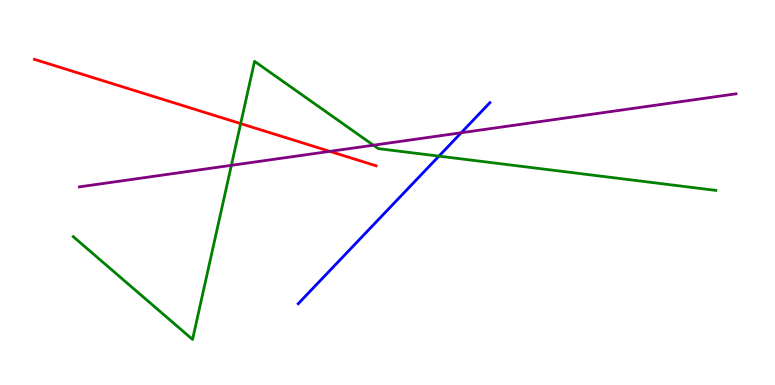[{'lines': ['blue', 'red'], 'intersections': []}, {'lines': ['green', 'red'], 'intersections': [{'x': 3.11, 'y': 6.79}]}, {'lines': ['purple', 'red'], 'intersections': [{'x': 4.26, 'y': 6.07}]}, {'lines': ['blue', 'green'], 'intersections': [{'x': 5.66, 'y': 5.94}]}, {'lines': ['blue', 'purple'], 'intersections': [{'x': 5.95, 'y': 6.55}]}, {'lines': ['green', 'purple'], 'intersections': [{'x': 2.99, 'y': 5.71}, {'x': 4.82, 'y': 6.23}]}]